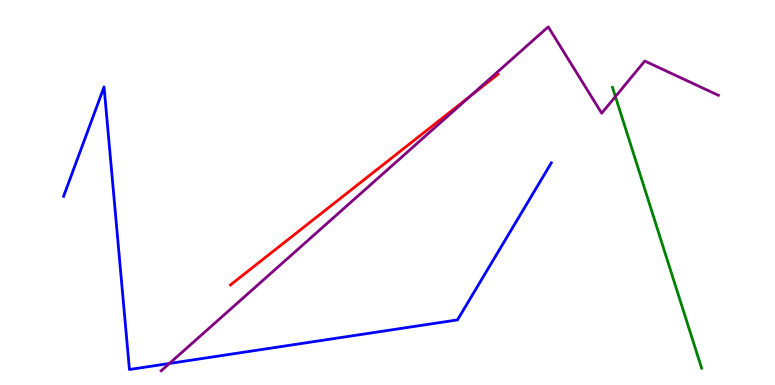[{'lines': ['blue', 'red'], 'intersections': []}, {'lines': ['green', 'red'], 'intersections': []}, {'lines': ['purple', 'red'], 'intersections': [{'x': 6.08, 'y': 7.52}]}, {'lines': ['blue', 'green'], 'intersections': []}, {'lines': ['blue', 'purple'], 'intersections': [{'x': 2.19, 'y': 0.559}]}, {'lines': ['green', 'purple'], 'intersections': [{'x': 7.94, 'y': 7.49}]}]